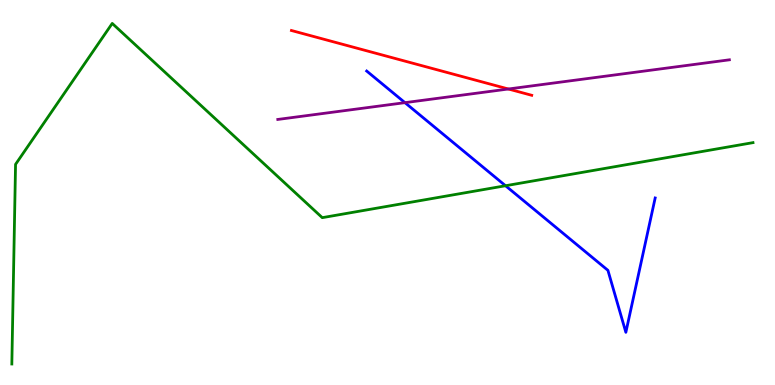[{'lines': ['blue', 'red'], 'intersections': []}, {'lines': ['green', 'red'], 'intersections': []}, {'lines': ['purple', 'red'], 'intersections': [{'x': 6.56, 'y': 7.69}]}, {'lines': ['blue', 'green'], 'intersections': [{'x': 6.52, 'y': 5.18}]}, {'lines': ['blue', 'purple'], 'intersections': [{'x': 5.23, 'y': 7.33}]}, {'lines': ['green', 'purple'], 'intersections': []}]